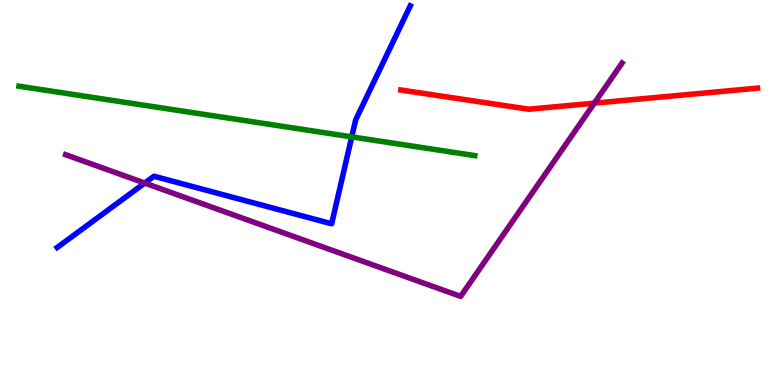[{'lines': ['blue', 'red'], 'intersections': []}, {'lines': ['green', 'red'], 'intersections': []}, {'lines': ['purple', 'red'], 'intersections': [{'x': 7.67, 'y': 7.32}]}, {'lines': ['blue', 'green'], 'intersections': [{'x': 4.54, 'y': 6.45}]}, {'lines': ['blue', 'purple'], 'intersections': [{'x': 1.87, 'y': 5.24}]}, {'lines': ['green', 'purple'], 'intersections': []}]